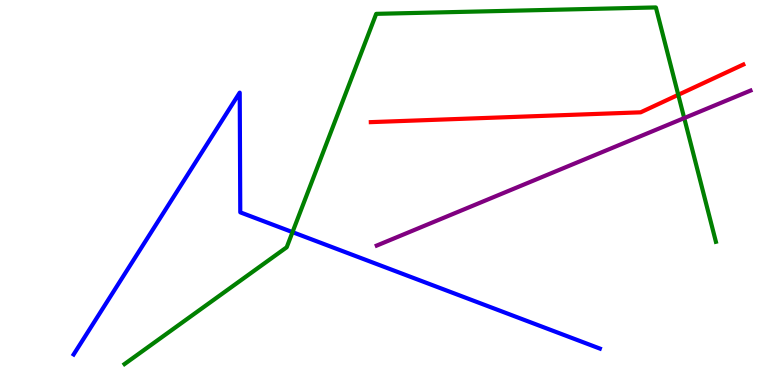[{'lines': ['blue', 'red'], 'intersections': []}, {'lines': ['green', 'red'], 'intersections': [{'x': 8.75, 'y': 7.54}]}, {'lines': ['purple', 'red'], 'intersections': []}, {'lines': ['blue', 'green'], 'intersections': [{'x': 3.77, 'y': 3.97}]}, {'lines': ['blue', 'purple'], 'intersections': []}, {'lines': ['green', 'purple'], 'intersections': [{'x': 8.83, 'y': 6.93}]}]